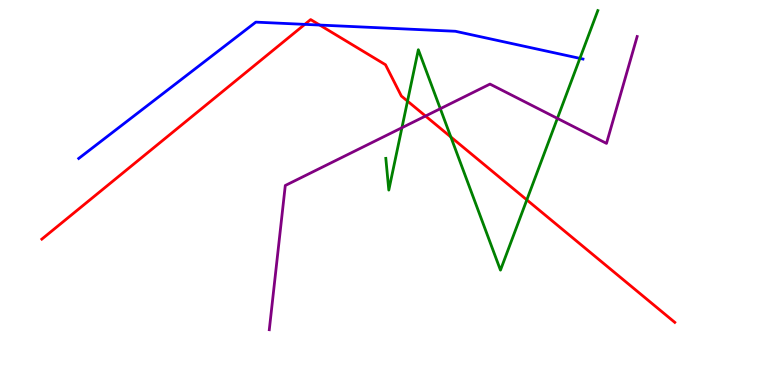[{'lines': ['blue', 'red'], 'intersections': [{'x': 3.93, 'y': 9.37}, {'x': 4.13, 'y': 9.35}]}, {'lines': ['green', 'red'], 'intersections': [{'x': 5.26, 'y': 7.37}, {'x': 5.82, 'y': 6.44}, {'x': 6.8, 'y': 4.81}]}, {'lines': ['purple', 'red'], 'intersections': [{'x': 5.49, 'y': 6.99}]}, {'lines': ['blue', 'green'], 'intersections': [{'x': 7.48, 'y': 8.48}]}, {'lines': ['blue', 'purple'], 'intersections': []}, {'lines': ['green', 'purple'], 'intersections': [{'x': 5.19, 'y': 6.68}, {'x': 5.68, 'y': 7.18}, {'x': 7.19, 'y': 6.92}]}]